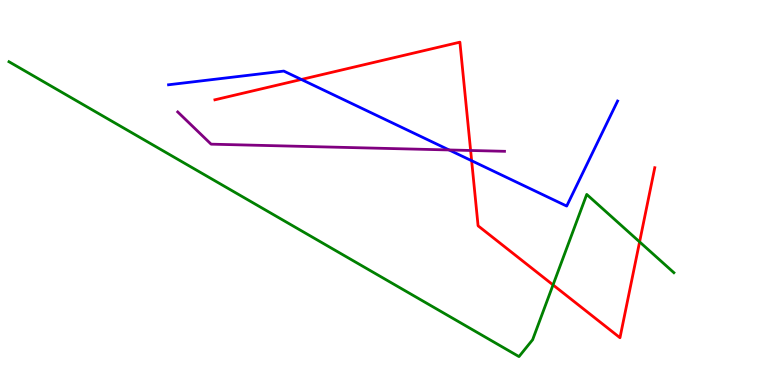[{'lines': ['blue', 'red'], 'intersections': [{'x': 3.89, 'y': 7.94}, {'x': 6.09, 'y': 5.83}]}, {'lines': ['green', 'red'], 'intersections': [{'x': 7.14, 'y': 2.6}, {'x': 8.25, 'y': 3.72}]}, {'lines': ['purple', 'red'], 'intersections': [{'x': 6.07, 'y': 6.09}]}, {'lines': ['blue', 'green'], 'intersections': []}, {'lines': ['blue', 'purple'], 'intersections': [{'x': 5.79, 'y': 6.11}]}, {'lines': ['green', 'purple'], 'intersections': []}]